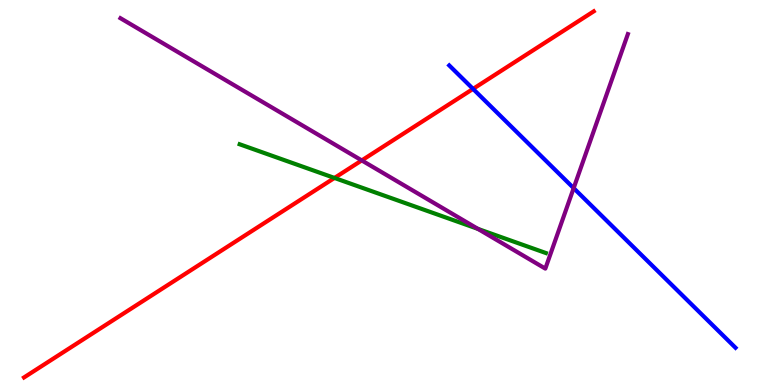[{'lines': ['blue', 'red'], 'intersections': [{'x': 6.1, 'y': 7.69}]}, {'lines': ['green', 'red'], 'intersections': [{'x': 4.32, 'y': 5.38}]}, {'lines': ['purple', 'red'], 'intersections': [{'x': 4.67, 'y': 5.83}]}, {'lines': ['blue', 'green'], 'intersections': []}, {'lines': ['blue', 'purple'], 'intersections': [{'x': 7.4, 'y': 5.11}]}, {'lines': ['green', 'purple'], 'intersections': [{'x': 6.17, 'y': 4.05}]}]